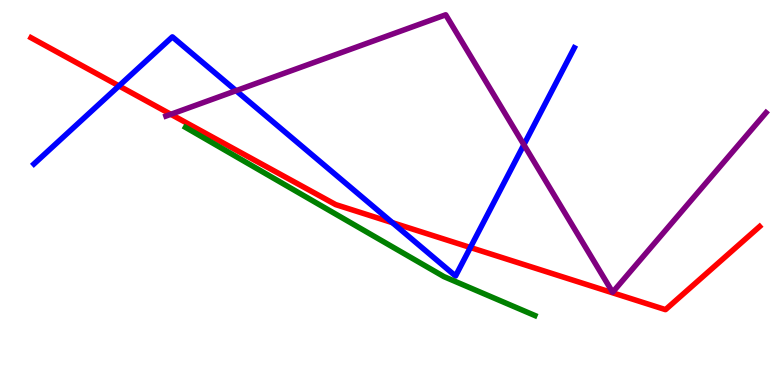[{'lines': ['blue', 'red'], 'intersections': [{'x': 1.54, 'y': 7.77}, {'x': 5.06, 'y': 4.22}, {'x': 6.07, 'y': 3.57}]}, {'lines': ['green', 'red'], 'intersections': []}, {'lines': ['purple', 'red'], 'intersections': [{'x': 2.2, 'y': 7.03}]}, {'lines': ['blue', 'green'], 'intersections': []}, {'lines': ['blue', 'purple'], 'intersections': [{'x': 3.05, 'y': 7.64}, {'x': 6.76, 'y': 6.24}]}, {'lines': ['green', 'purple'], 'intersections': []}]